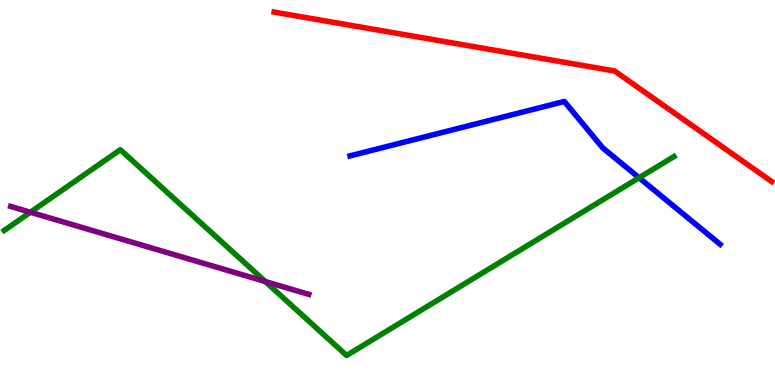[{'lines': ['blue', 'red'], 'intersections': []}, {'lines': ['green', 'red'], 'intersections': []}, {'lines': ['purple', 'red'], 'intersections': []}, {'lines': ['blue', 'green'], 'intersections': [{'x': 8.25, 'y': 5.38}]}, {'lines': ['blue', 'purple'], 'intersections': []}, {'lines': ['green', 'purple'], 'intersections': [{'x': 0.392, 'y': 4.49}, {'x': 3.42, 'y': 2.69}]}]